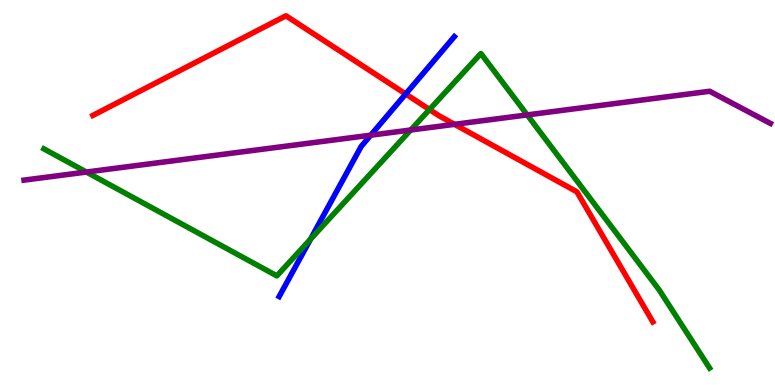[{'lines': ['blue', 'red'], 'intersections': [{'x': 5.23, 'y': 7.56}]}, {'lines': ['green', 'red'], 'intersections': [{'x': 5.54, 'y': 7.16}]}, {'lines': ['purple', 'red'], 'intersections': [{'x': 5.86, 'y': 6.77}]}, {'lines': ['blue', 'green'], 'intersections': [{'x': 4.01, 'y': 3.79}]}, {'lines': ['blue', 'purple'], 'intersections': [{'x': 4.78, 'y': 6.49}]}, {'lines': ['green', 'purple'], 'intersections': [{'x': 1.11, 'y': 5.53}, {'x': 5.3, 'y': 6.62}, {'x': 6.8, 'y': 7.02}]}]